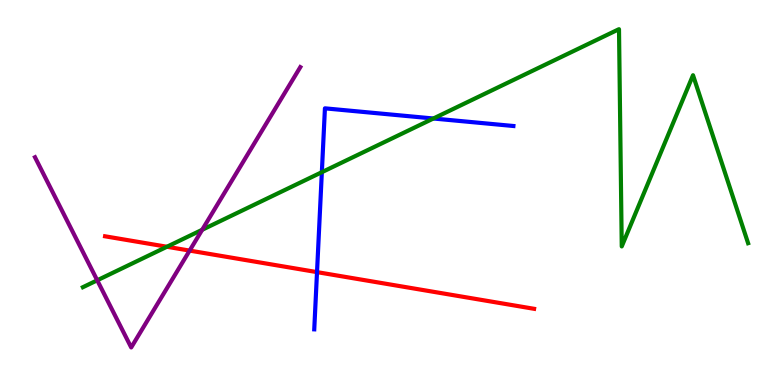[{'lines': ['blue', 'red'], 'intersections': [{'x': 4.09, 'y': 2.93}]}, {'lines': ['green', 'red'], 'intersections': [{'x': 2.15, 'y': 3.59}]}, {'lines': ['purple', 'red'], 'intersections': [{'x': 2.45, 'y': 3.49}]}, {'lines': ['blue', 'green'], 'intersections': [{'x': 4.15, 'y': 5.53}, {'x': 5.59, 'y': 6.92}]}, {'lines': ['blue', 'purple'], 'intersections': []}, {'lines': ['green', 'purple'], 'intersections': [{'x': 1.25, 'y': 2.72}, {'x': 2.61, 'y': 4.03}]}]